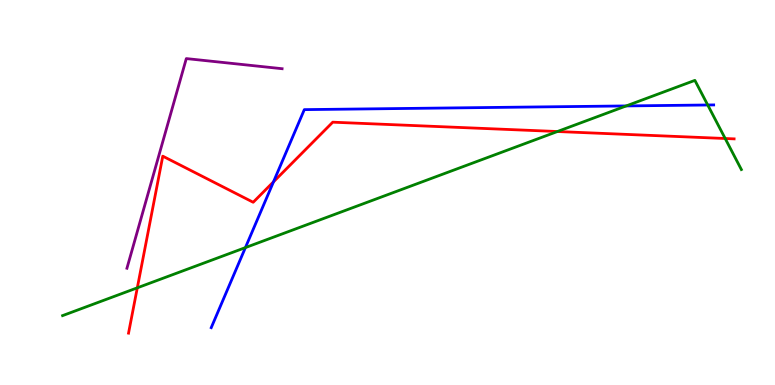[{'lines': ['blue', 'red'], 'intersections': [{'x': 3.53, 'y': 5.28}]}, {'lines': ['green', 'red'], 'intersections': [{'x': 1.77, 'y': 2.52}, {'x': 7.19, 'y': 6.58}, {'x': 9.36, 'y': 6.4}]}, {'lines': ['purple', 'red'], 'intersections': []}, {'lines': ['blue', 'green'], 'intersections': [{'x': 3.17, 'y': 3.57}, {'x': 8.08, 'y': 7.25}, {'x': 9.13, 'y': 7.27}]}, {'lines': ['blue', 'purple'], 'intersections': []}, {'lines': ['green', 'purple'], 'intersections': []}]